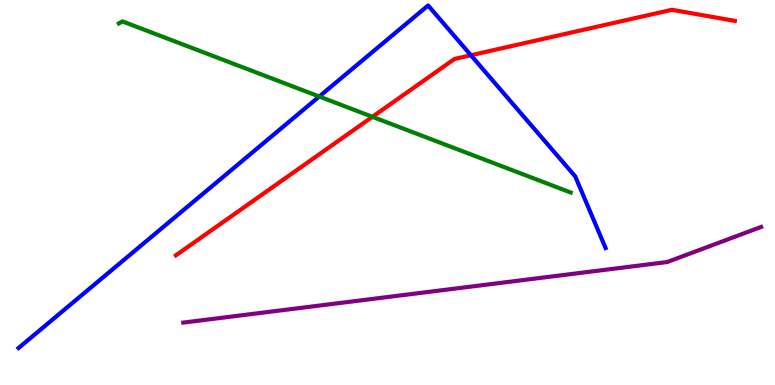[{'lines': ['blue', 'red'], 'intersections': [{'x': 6.08, 'y': 8.56}]}, {'lines': ['green', 'red'], 'intersections': [{'x': 4.81, 'y': 6.97}]}, {'lines': ['purple', 'red'], 'intersections': []}, {'lines': ['blue', 'green'], 'intersections': [{'x': 4.12, 'y': 7.49}]}, {'lines': ['blue', 'purple'], 'intersections': []}, {'lines': ['green', 'purple'], 'intersections': []}]